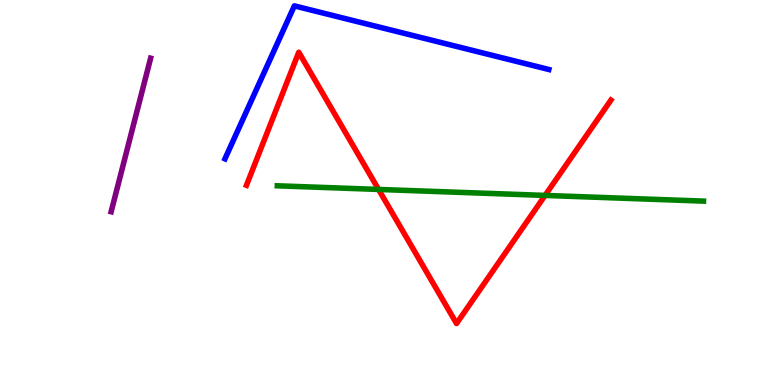[{'lines': ['blue', 'red'], 'intersections': []}, {'lines': ['green', 'red'], 'intersections': [{'x': 4.88, 'y': 5.08}, {'x': 7.03, 'y': 4.92}]}, {'lines': ['purple', 'red'], 'intersections': []}, {'lines': ['blue', 'green'], 'intersections': []}, {'lines': ['blue', 'purple'], 'intersections': []}, {'lines': ['green', 'purple'], 'intersections': []}]